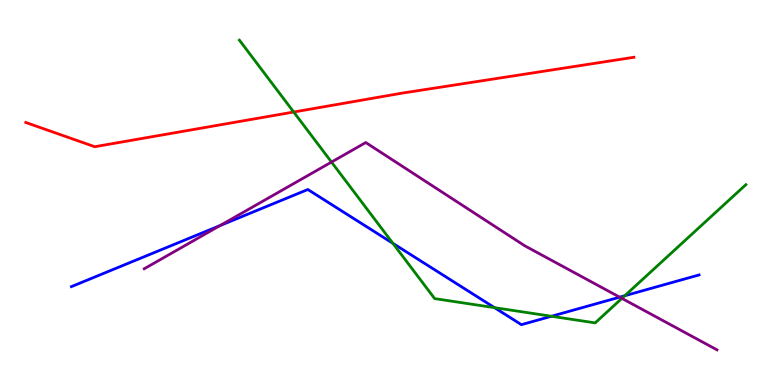[{'lines': ['blue', 'red'], 'intersections': []}, {'lines': ['green', 'red'], 'intersections': [{'x': 3.79, 'y': 7.09}]}, {'lines': ['purple', 'red'], 'intersections': []}, {'lines': ['blue', 'green'], 'intersections': [{'x': 5.07, 'y': 3.68}, {'x': 6.38, 'y': 2.01}, {'x': 7.12, 'y': 1.79}, {'x': 8.06, 'y': 2.32}]}, {'lines': ['blue', 'purple'], 'intersections': [{'x': 2.84, 'y': 4.14}, {'x': 8.0, 'y': 2.28}]}, {'lines': ['green', 'purple'], 'intersections': [{'x': 4.28, 'y': 5.79}, {'x': 8.02, 'y': 2.25}]}]